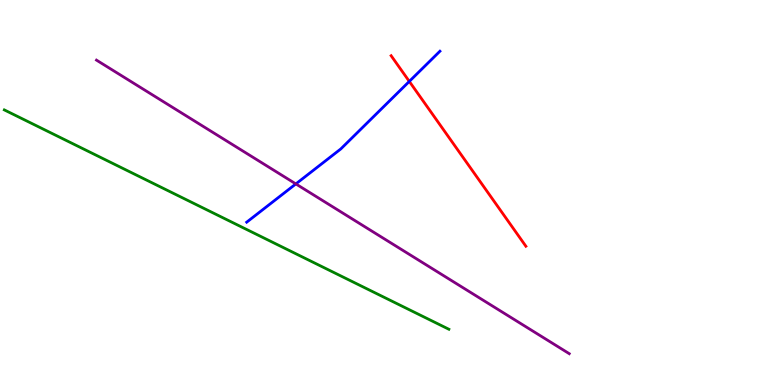[{'lines': ['blue', 'red'], 'intersections': [{'x': 5.28, 'y': 7.89}]}, {'lines': ['green', 'red'], 'intersections': []}, {'lines': ['purple', 'red'], 'intersections': []}, {'lines': ['blue', 'green'], 'intersections': []}, {'lines': ['blue', 'purple'], 'intersections': [{'x': 3.82, 'y': 5.22}]}, {'lines': ['green', 'purple'], 'intersections': []}]